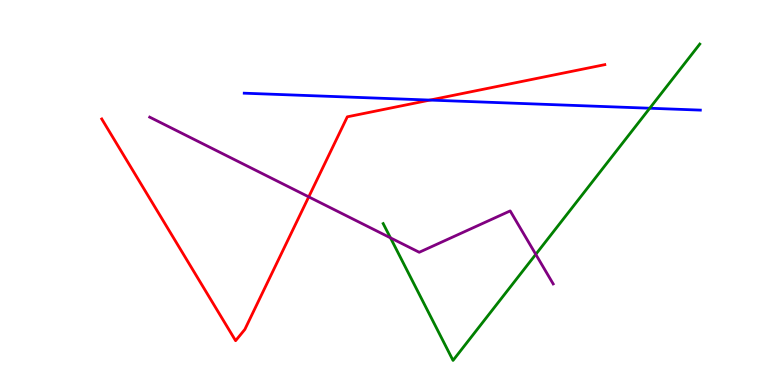[{'lines': ['blue', 'red'], 'intersections': [{'x': 5.55, 'y': 7.4}]}, {'lines': ['green', 'red'], 'intersections': []}, {'lines': ['purple', 'red'], 'intersections': [{'x': 3.98, 'y': 4.89}]}, {'lines': ['blue', 'green'], 'intersections': [{'x': 8.38, 'y': 7.19}]}, {'lines': ['blue', 'purple'], 'intersections': []}, {'lines': ['green', 'purple'], 'intersections': [{'x': 5.04, 'y': 3.82}, {'x': 6.91, 'y': 3.39}]}]